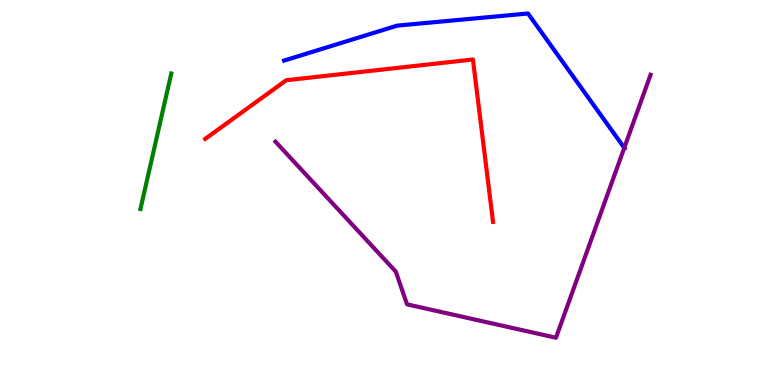[{'lines': ['blue', 'red'], 'intersections': []}, {'lines': ['green', 'red'], 'intersections': []}, {'lines': ['purple', 'red'], 'intersections': []}, {'lines': ['blue', 'green'], 'intersections': []}, {'lines': ['blue', 'purple'], 'intersections': [{'x': 8.06, 'y': 6.16}]}, {'lines': ['green', 'purple'], 'intersections': []}]